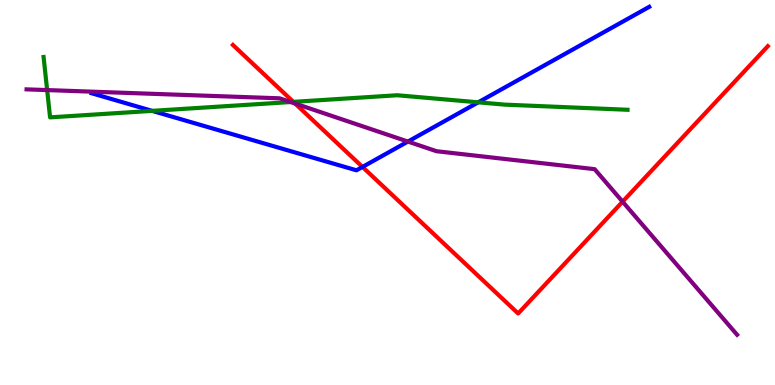[{'lines': ['blue', 'red'], 'intersections': [{'x': 4.68, 'y': 5.66}]}, {'lines': ['green', 'red'], 'intersections': [{'x': 3.79, 'y': 7.35}]}, {'lines': ['purple', 'red'], 'intersections': [{'x': 3.81, 'y': 7.31}, {'x': 8.03, 'y': 4.76}]}, {'lines': ['blue', 'green'], 'intersections': [{'x': 1.96, 'y': 7.12}, {'x': 6.17, 'y': 7.34}]}, {'lines': ['blue', 'purple'], 'intersections': [{'x': 5.26, 'y': 6.32}]}, {'lines': ['green', 'purple'], 'intersections': [{'x': 0.608, 'y': 7.66}, {'x': 3.75, 'y': 7.35}]}]